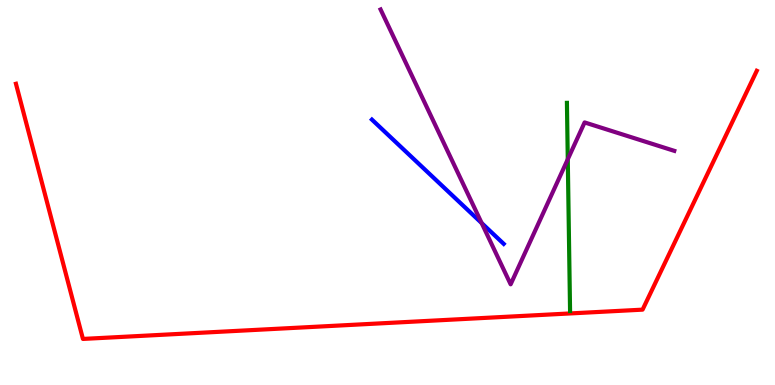[{'lines': ['blue', 'red'], 'intersections': []}, {'lines': ['green', 'red'], 'intersections': []}, {'lines': ['purple', 'red'], 'intersections': []}, {'lines': ['blue', 'green'], 'intersections': []}, {'lines': ['blue', 'purple'], 'intersections': [{'x': 6.21, 'y': 4.21}]}, {'lines': ['green', 'purple'], 'intersections': [{'x': 7.33, 'y': 5.86}]}]